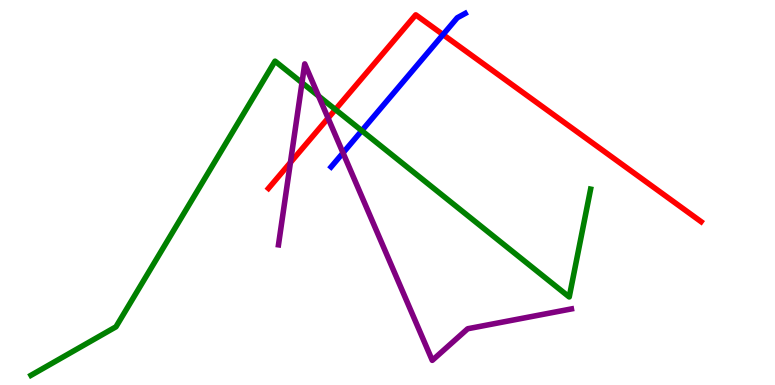[{'lines': ['blue', 'red'], 'intersections': [{'x': 5.72, 'y': 9.1}]}, {'lines': ['green', 'red'], 'intersections': [{'x': 4.33, 'y': 7.16}]}, {'lines': ['purple', 'red'], 'intersections': [{'x': 3.75, 'y': 5.78}, {'x': 4.23, 'y': 6.93}]}, {'lines': ['blue', 'green'], 'intersections': [{'x': 4.67, 'y': 6.61}]}, {'lines': ['blue', 'purple'], 'intersections': [{'x': 4.43, 'y': 6.03}]}, {'lines': ['green', 'purple'], 'intersections': [{'x': 3.9, 'y': 7.85}, {'x': 4.11, 'y': 7.51}]}]